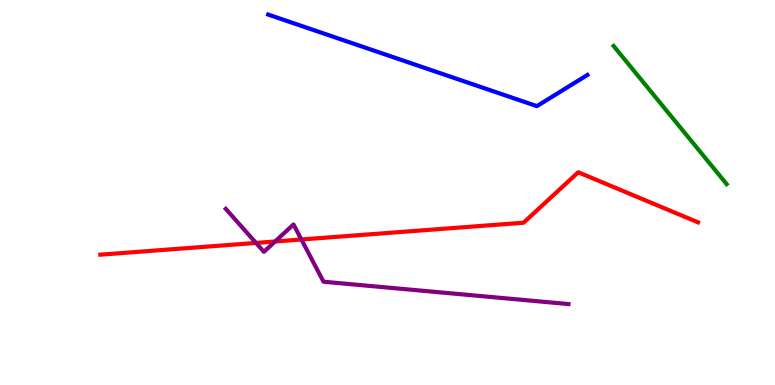[{'lines': ['blue', 'red'], 'intersections': []}, {'lines': ['green', 'red'], 'intersections': []}, {'lines': ['purple', 'red'], 'intersections': [{'x': 3.3, 'y': 3.69}, {'x': 3.55, 'y': 3.73}, {'x': 3.89, 'y': 3.78}]}, {'lines': ['blue', 'green'], 'intersections': []}, {'lines': ['blue', 'purple'], 'intersections': []}, {'lines': ['green', 'purple'], 'intersections': []}]